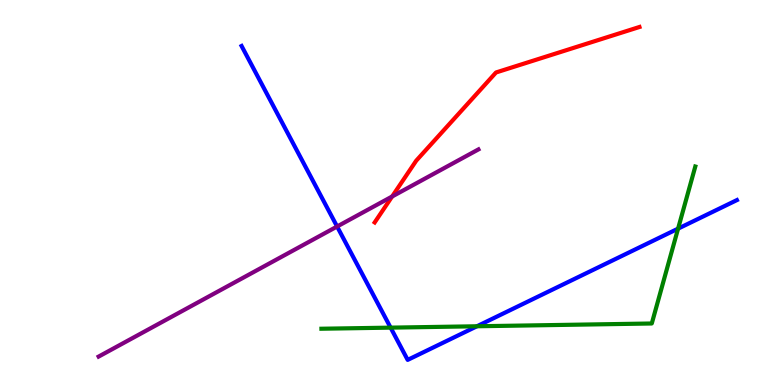[{'lines': ['blue', 'red'], 'intersections': []}, {'lines': ['green', 'red'], 'intersections': []}, {'lines': ['purple', 'red'], 'intersections': [{'x': 5.06, 'y': 4.9}]}, {'lines': ['blue', 'green'], 'intersections': [{'x': 5.04, 'y': 1.49}, {'x': 6.15, 'y': 1.53}, {'x': 8.75, 'y': 4.06}]}, {'lines': ['blue', 'purple'], 'intersections': [{'x': 4.35, 'y': 4.12}]}, {'lines': ['green', 'purple'], 'intersections': []}]